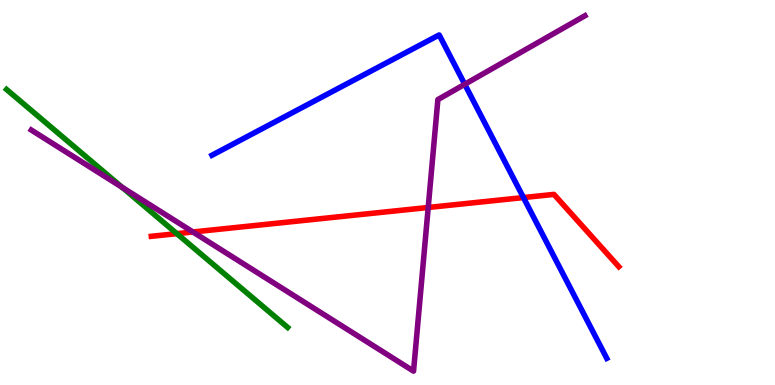[{'lines': ['blue', 'red'], 'intersections': [{'x': 6.75, 'y': 4.87}]}, {'lines': ['green', 'red'], 'intersections': [{'x': 2.28, 'y': 3.93}]}, {'lines': ['purple', 'red'], 'intersections': [{'x': 2.49, 'y': 3.97}, {'x': 5.53, 'y': 4.61}]}, {'lines': ['blue', 'green'], 'intersections': []}, {'lines': ['blue', 'purple'], 'intersections': [{'x': 6.0, 'y': 7.81}]}, {'lines': ['green', 'purple'], 'intersections': [{'x': 1.58, 'y': 5.13}]}]